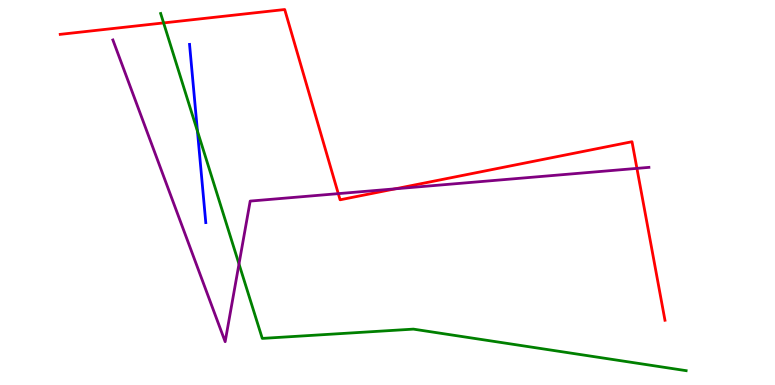[{'lines': ['blue', 'red'], 'intersections': []}, {'lines': ['green', 'red'], 'intersections': [{'x': 2.11, 'y': 9.4}]}, {'lines': ['purple', 'red'], 'intersections': [{'x': 4.37, 'y': 4.97}, {'x': 5.1, 'y': 5.1}, {'x': 8.22, 'y': 5.63}]}, {'lines': ['blue', 'green'], 'intersections': [{'x': 2.55, 'y': 6.59}]}, {'lines': ['blue', 'purple'], 'intersections': []}, {'lines': ['green', 'purple'], 'intersections': [{'x': 3.08, 'y': 3.14}]}]